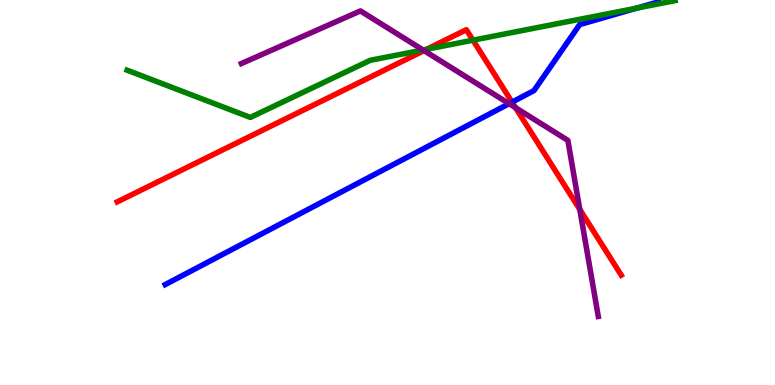[{'lines': ['blue', 'red'], 'intersections': [{'x': 6.61, 'y': 7.35}]}, {'lines': ['green', 'red'], 'intersections': [{'x': 5.51, 'y': 8.72}, {'x': 6.1, 'y': 8.96}]}, {'lines': ['purple', 'red'], 'intersections': [{'x': 5.47, 'y': 8.69}, {'x': 6.65, 'y': 7.2}, {'x': 7.48, 'y': 4.56}]}, {'lines': ['blue', 'green'], 'intersections': [{'x': 8.22, 'y': 9.79}]}, {'lines': ['blue', 'purple'], 'intersections': [{'x': 6.57, 'y': 7.31}]}, {'lines': ['green', 'purple'], 'intersections': [{'x': 5.46, 'y': 8.7}]}]